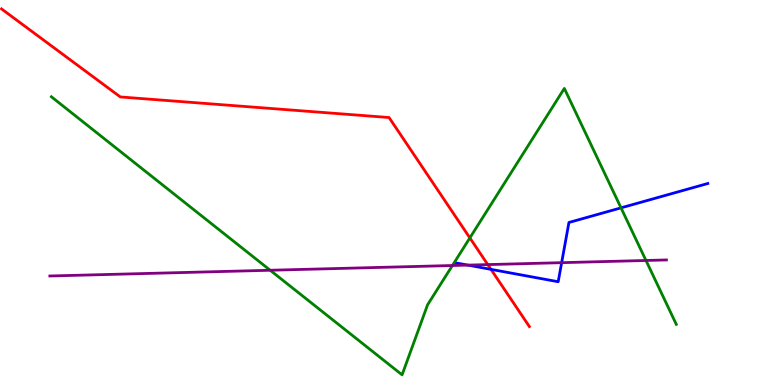[{'lines': ['blue', 'red'], 'intersections': [{'x': 6.34, 'y': 3.0}]}, {'lines': ['green', 'red'], 'intersections': [{'x': 6.06, 'y': 3.82}]}, {'lines': ['purple', 'red'], 'intersections': [{'x': 6.29, 'y': 3.13}]}, {'lines': ['blue', 'green'], 'intersections': [{'x': 8.01, 'y': 4.6}]}, {'lines': ['blue', 'purple'], 'intersections': [{'x': 6.04, 'y': 3.11}, {'x': 7.25, 'y': 3.18}]}, {'lines': ['green', 'purple'], 'intersections': [{'x': 3.49, 'y': 2.98}, {'x': 5.84, 'y': 3.1}, {'x': 8.34, 'y': 3.23}]}]